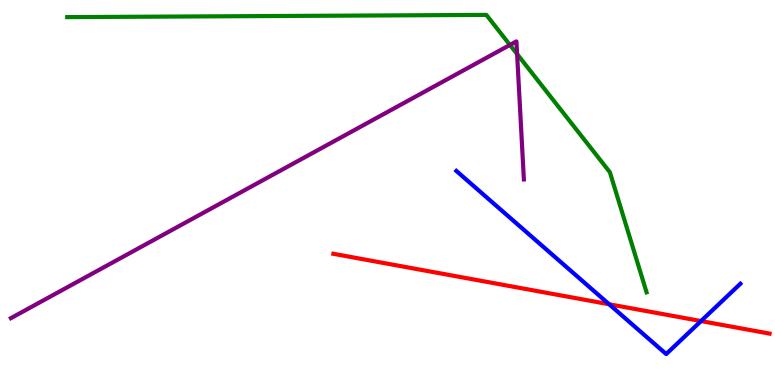[{'lines': ['blue', 'red'], 'intersections': [{'x': 7.86, 'y': 2.1}, {'x': 9.05, 'y': 1.66}]}, {'lines': ['green', 'red'], 'intersections': []}, {'lines': ['purple', 'red'], 'intersections': []}, {'lines': ['blue', 'green'], 'intersections': []}, {'lines': ['blue', 'purple'], 'intersections': []}, {'lines': ['green', 'purple'], 'intersections': [{'x': 6.58, 'y': 8.83}, {'x': 6.67, 'y': 8.6}]}]